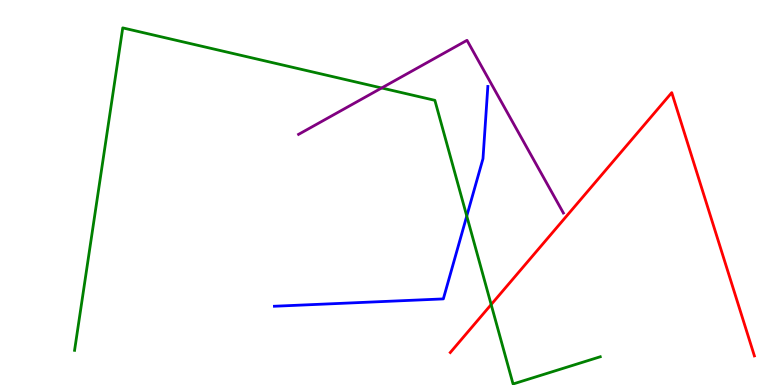[{'lines': ['blue', 'red'], 'intersections': []}, {'lines': ['green', 'red'], 'intersections': [{'x': 6.34, 'y': 2.09}]}, {'lines': ['purple', 'red'], 'intersections': []}, {'lines': ['blue', 'green'], 'intersections': [{'x': 6.02, 'y': 4.39}]}, {'lines': ['blue', 'purple'], 'intersections': []}, {'lines': ['green', 'purple'], 'intersections': [{'x': 4.92, 'y': 7.71}]}]